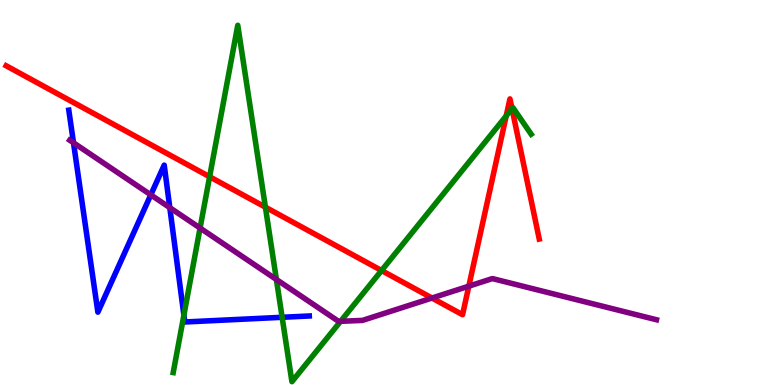[{'lines': ['blue', 'red'], 'intersections': []}, {'lines': ['green', 'red'], 'intersections': [{'x': 2.7, 'y': 5.41}, {'x': 3.42, 'y': 4.62}, {'x': 4.92, 'y': 2.97}, {'x': 6.53, 'y': 6.99}, {'x': 6.61, 'y': 7.18}]}, {'lines': ['purple', 'red'], 'intersections': [{'x': 5.57, 'y': 2.26}, {'x': 6.05, 'y': 2.57}]}, {'lines': ['blue', 'green'], 'intersections': [{'x': 2.37, 'y': 1.81}, {'x': 3.64, 'y': 1.76}]}, {'lines': ['blue', 'purple'], 'intersections': [{'x': 0.948, 'y': 6.29}, {'x': 1.95, 'y': 4.94}, {'x': 2.19, 'y': 4.61}]}, {'lines': ['green', 'purple'], 'intersections': [{'x': 2.58, 'y': 4.08}, {'x': 3.57, 'y': 2.74}, {'x': 4.39, 'y': 1.65}]}]